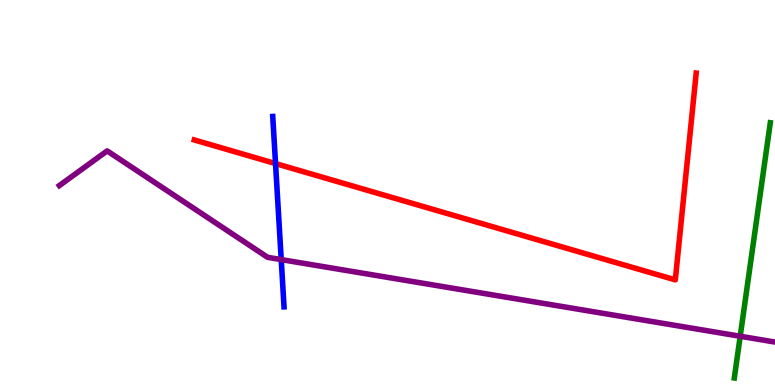[{'lines': ['blue', 'red'], 'intersections': [{'x': 3.56, 'y': 5.75}]}, {'lines': ['green', 'red'], 'intersections': []}, {'lines': ['purple', 'red'], 'intersections': []}, {'lines': ['blue', 'green'], 'intersections': []}, {'lines': ['blue', 'purple'], 'intersections': [{'x': 3.63, 'y': 3.26}]}, {'lines': ['green', 'purple'], 'intersections': [{'x': 9.55, 'y': 1.27}]}]